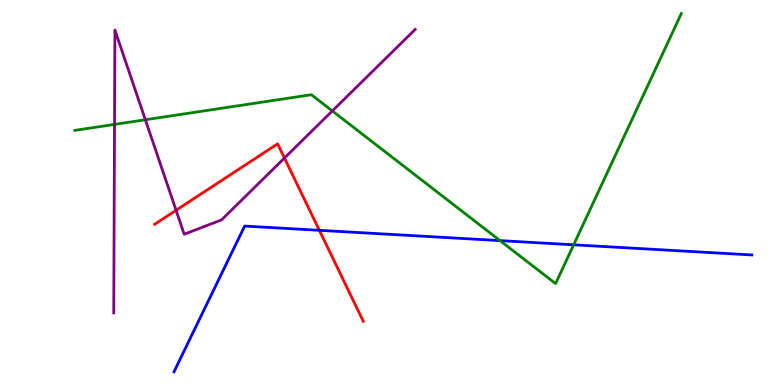[{'lines': ['blue', 'red'], 'intersections': [{'x': 4.12, 'y': 4.02}]}, {'lines': ['green', 'red'], 'intersections': []}, {'lines': ['purple', 'red'], 'intersections': [{'x': 2.27, 'y': 4.54}, {'x': 3.67, 'y': 5.9}]}, {'lines': ['blue', 'green'], 'intersections': [{'x': 6.45, 'y': 3.75}, {'x': 7.4, 'y': 3.64}]}, {'lines': ['blue', 'purple'], 'intersections': []}, {'lines': ['green', 'purple'], 'intersections': [{'x': 1.48, 'y': 6.77}, {'x': 1.88, 'y': 6.89}, {'x': 4.29, 'y': 7.12}]}]